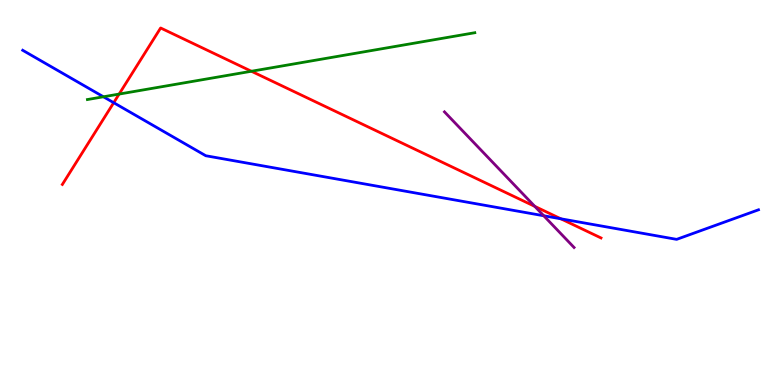[{'lines': ['blue', 'red'], 'intersections': [{'x': 1.47, 'y': 7.33}, {'x': 7.24, 'y': 4.32}]}, {'lines': ['green', 'red'], 'intersections': [{'x': 1.54, 'y': 7.56}, {'x': 3.24, 'y': 8.15}]}, {'lines': ['purple', 'red'], 'intersections': [{'x': 6.9, 'y': 4.64}]}, {'lines': ['blue', 'green'], 'intersections': [{'x': 1.33, 'y': 7.49}]}, {'lines': ['blue', 'purple'], 'intersections': [{'x': 7.02, 'y': 4.4}]}, {'lines': ['green', 'purple'], 'intersections': []}]